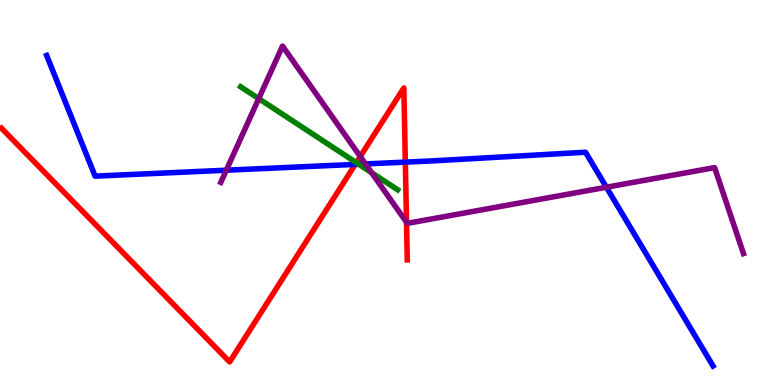[{'lines': ['blue', 'red'], 'intersections': [{'x': 4.58, 'y': 5.73}, {'x': 5.23, 'y': 5.79}]}, {'lines': ['green', 'red'], 'intersections': [{'x': 4.6, 'y': 5.78}]}, {'lines': ['purple', 'red'], 'intersections': [{'x': 4.65, 'y': 5.93}, {'x': 5.25, 'y': 4.23}]}, {'lines': ['blue', 'green'], 'intersections': [{'x': 4.63, 'y': 5.73}]}, {'lines': ['blue', 'purple'], 'intersections': [{'x': 2.92, 'y': 5.58}, {'x': 4.72, 'y': 5.74}, {'x': 7.82, 'y': 5.14}]}, {'lines': ['green', 'purple'], 'intersections': [{'x': 3.34, 'y': 7.44}, {'x': 4.8, 'y': 5.51}]}]